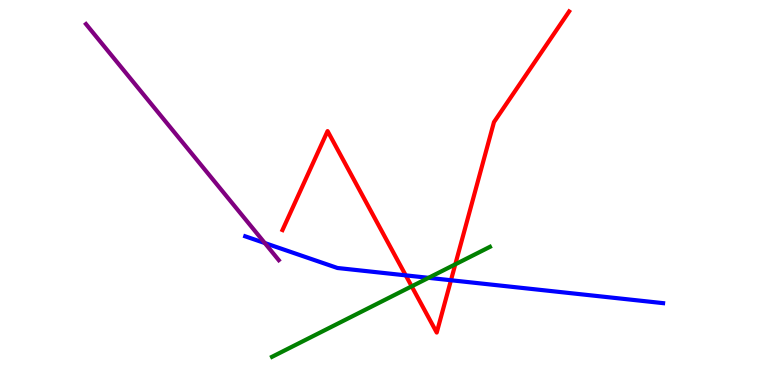[{'lines': ['blue', 'red'], 'intersections': [{'x': 5.24, 'y': 2.85}, {'x': 5.82, 'y': 2.72}]}, {'lines': ['green', 'red'], 'intersections': [{'x': 5.31, 'y': 2.56}, {'x': 5.87, 'y': 3.13}]}, {'lines': ['purple', 'red'], 'intersections': []}, {'lines': ['blue', 'green'], 'intersections': [{'x': 5.53, 'y': 2.78}]}, {'lines': ['blue', 'purple'], 'intersections': [{'x': 3.42, 'y': 3.69}]}, {'lines': ['green', 'purple'], 'intersections': []}]